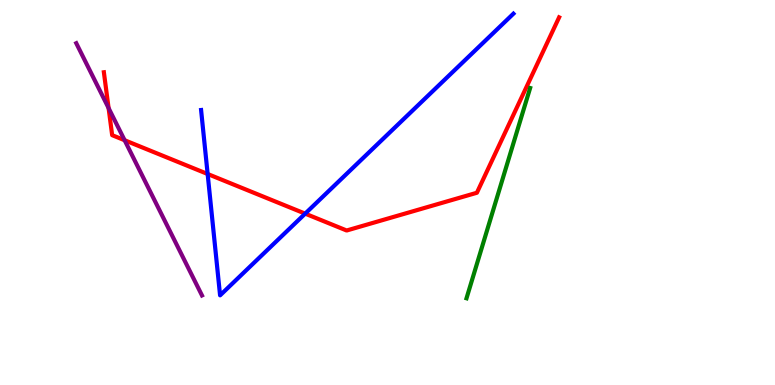[{'lines': ['blue', 'red'], 'intersections': [{'x': 2.68, 'y': 5.48}, {'x': 3.94, 'y': 4.45}]}, {'lines': ['green', 'red'], 'intersections': []}, {'lines': ['purple', 'red'], 'intersections': [{'x': 1.4, 'y': 7.19}, {'x': 1.61, 'y': 6.36}]}, {'lines': ['blue', 'green'], 'intersections': []}, {'lines': ['blue', 'purple'], 'intersections': []}, {'lines': ['green', 'purple'], 'intersections': []}]